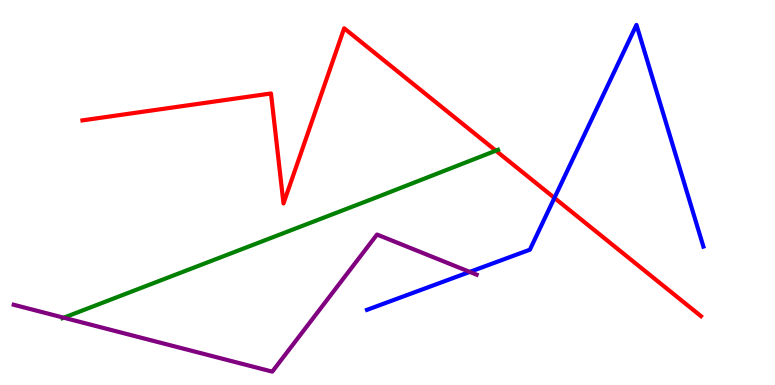[{'lines': ['blue', 'red'], 'intersections': [{'x': 7.15, 'y': 4.86}]}, {'lines': ['green', 'red'], 'intersections': [{'x': 6.4, 'y': 6.09}]}, {'lines': ['purple', 'red'], 'intersections': []}, {'lines': ['blue', 'green'], 'intersections': []}, {'lines': ['blue', 'purple'], 'intersections': [{'x': 6.06, 'y': 2.94}]}, {'lines': ['green', 'purple'], 'intersections': [{'x': 0.822, 'y': 1.75}]}]